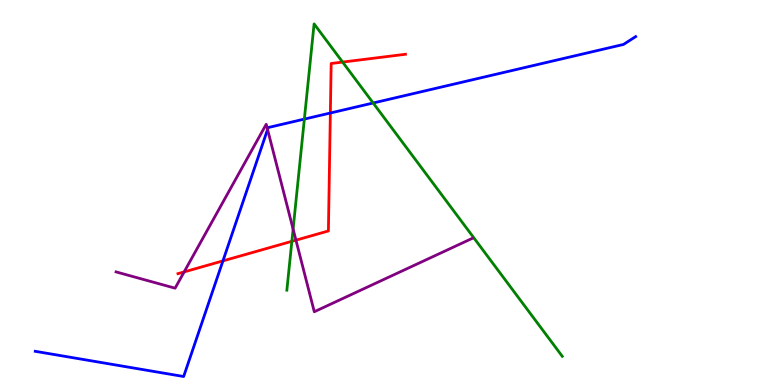[{'lines': ['blue', 'red'], 'intersections': [{'x': 2.88, 'y': 3.22}, {'x': 4.26, 'y': 7.06}]}, {'lines': ['green', 'red'], 'intersections': [{'x': 3.77, 'y': 3.73}, {'x': 4.42, 'y': 8.39}]}, {'lines': ['purple', 'red'], 'intersections': [{'x': 2.38, 'y': 2.94}, {'x': 3.82, 'y': 3.76}]}, {'lines': ['blue', 'green'], 'intersections': [{'x': 3.93, 'y': 6.91}, {'x': 4.81, 'y': 7.32}]}, {'lines': ['blue', 'purple'], 'intersections': [{'x': 3.45, 'y': 6.64}]}, {'lines': ['green', 'purple'], 'intersections': [{'x': 3.78, 'y': 4.05}]}]